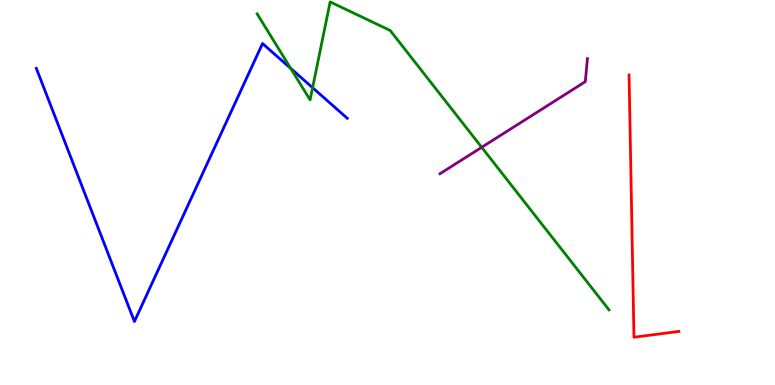[{'lines': ['blue', 'red'], 'intersections': []}, {'lines': ['green', 'red'], 'intersections': []}, {'lines': ['purple', 'red'], 'intersections': []}, {'lines': ['blue', 'green'], 'intersections': [{'x': 3.75, 'y': 8.22}, {'x': 4.03, 'y': 7.72}]}, {'lines': ['blue', 'purple'], 'intersections': []}, {'lines': ['green', 'purple'], 'intersections': [{'x': 6.22, 'y': 6.17}]}]